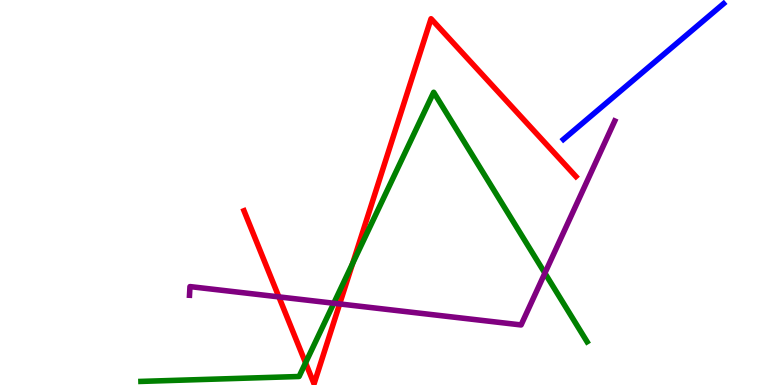[{'lines': ['blue', 'red'], 'intersections': []}, {'lines': ['green', 'red'], 'intersections': [{'x': 3.94, 'y': 0.576}, {'x': 4.55, 'y': 3.16}]}, {'lines': ['purple', 'red'], 'intersections': [{'x': 3.6, 'y': 2.29}, {'x': 4.38, 'y': 2.11}]}, {'lines': ['blue', 'green'], 'intersections': []}, {'lines': ['blue', 'purple'], 'intersections': []}, {'lines': ['green', 'purple'], 'intersections': [{'x': 4.31, 'y': 2.12}, {'x': 7.03, 'y': 2.91}]}]